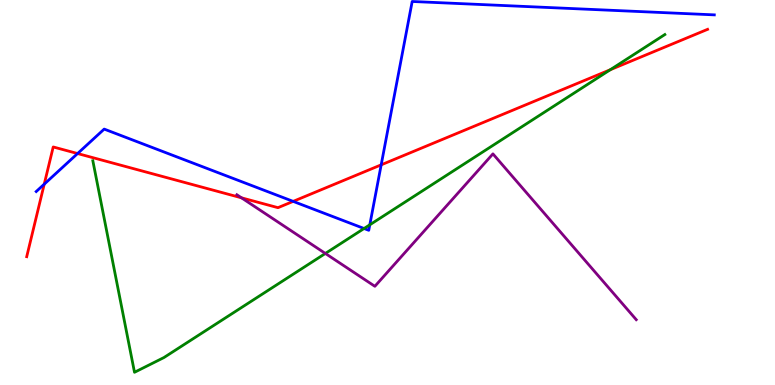[{'lines': ['blue', 'red'], 'intersections': [{'x': 0.571, 'y': 5.22}, {'x': 1.0, 'y': 6.01}, {'x': 3.78, 'y': 4.77}, {'x': 4.92, 'y': 5.72}]}, {'lines': ['green', 'red'], 'intersections': [{'x': 7.87, 'y': 8.19}]}, {'lines': ['purple', 'red'], 'intersections': [{'x': 3.12, 'y': 4.86}]}, {'lines': ['blue', 'green'], 'intersections': [{'x': 4.7, 'y': 4.06}, {'x': 4.77, 'y': 4.16}]}, {'lines': ['blue', 'purple'], 'intersections': []}, {'lines': ['green', 'purple'], 'intersections': [{'x': 4.2, 'y': 3.42}]}]